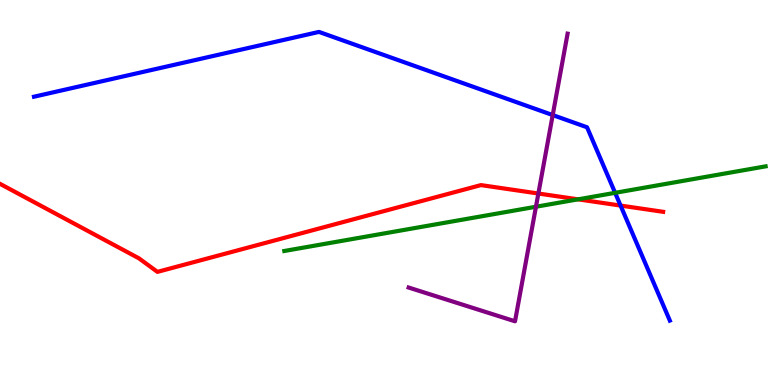[{'lines': ['blue', 'red'], 'intersections': [{'x': 8.01, 'y': 4.66}]}, {'lines': ['green', 'red'], 'intersections': [{'x': 7.46, 'y': 4.82}]}, {'lines': ['purple', 'red'], 'intersections': [{'x': 6.95, 'y': 4.97}]}, {'lines': ['blue', 'green'], 'intersections': [{'x': 7.94, 'y': 4.99}]}, {'lines': ['blue', 'purple'], 'intersections': [{'x': 7.13, 'y': 7.01}]}, {'lines': ['green', 'purple'], 'intersections': [{'x': 6.92, 'y': 4.63}]}]